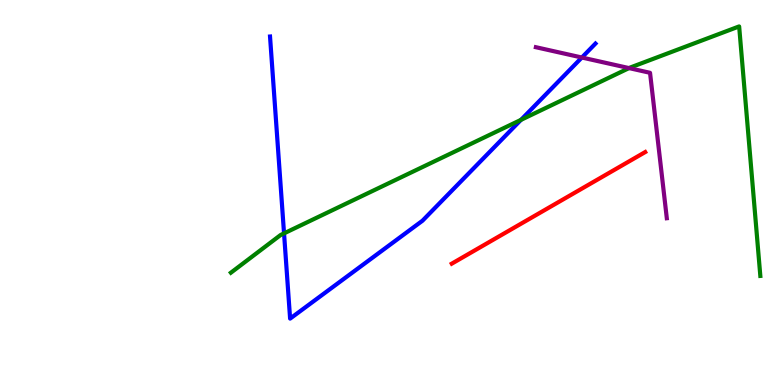[{'lines': ['blue', 'red'], 'intersections': []}, {'lines': ['green', 'red'], 'intersections': []}, {'lines': ['purple', 'red'], 'intersections': []}, {'lines': ['blue', 'green'], 'intersections': [{'x': 3.67, 'y': 3.94}, {'x': 6.72, 'y': 6.89}]}, {'lines': ['blue', 'purple'], 'intersections': [{'x': 7.51, 'y': 8.51}]}, {'lines': ['green', 'purple'], 'intersections': [{'x': 8.12, 'y': 8.23}]}]